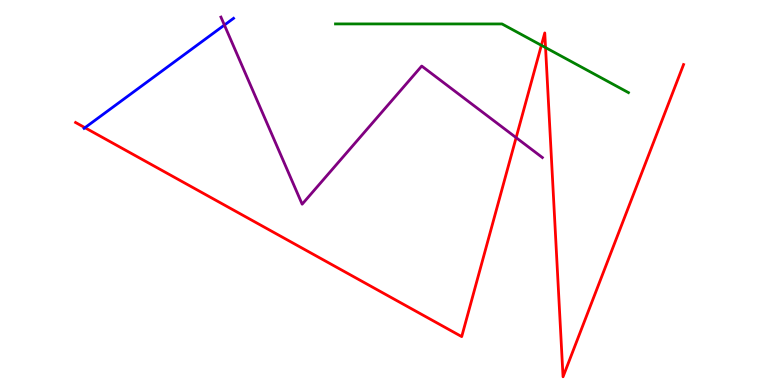[{'lines': ['blue', 'red'], 'intersections': [{'x': 1.1, 'y': 6.68}]}, {'lines': ['green', 'red'], 'intersections': [{'x': 6.99, 'y': 8.82}, {'x': 7.04, 'y': 8.76}]}, {'lines': ['purple', 'red'], 'intersections': [{'x': 6.66, 'y': 6.43}]}, {'lines': ['blue', 'green'], 'intersections': []}, {'lines': ['blue', 'purple'], 'intersections': [{'x': 2.9, 'y': 9.35}]}, {'lines': ['green', 'purple'], 'intersections': []}]